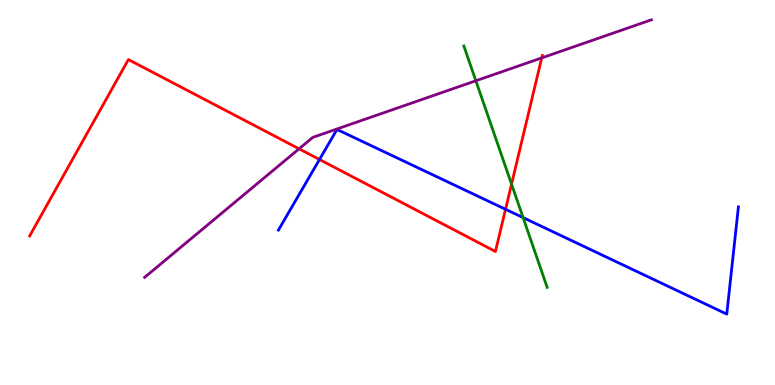[{'lines': ['blue', 'red'], 'intersections': [{'x': 4.12, 'y': 5.86}, {'x': 6.52, 'y': 4.56}]}, {'lines': ['green', 'red'], 'intersections': [{'x': 6.6, 'y': 5.22}]}, {'lines': ['purple', 'red'], 'intersections': [{'x': 3.86, 'y': 6.13}, {'x': 6.99, 'y': 8.5}]}, {'lines': ['blue', 'green'], 'intersections': [{'x': 6.75, 'y': 4.35}]}, {'lines': ['blue', 'purple'], 'intersections': []}, {'lines': ['green', 'purple'], 'intersections': [{'x': 6.14, 'y': 7.9}]}]